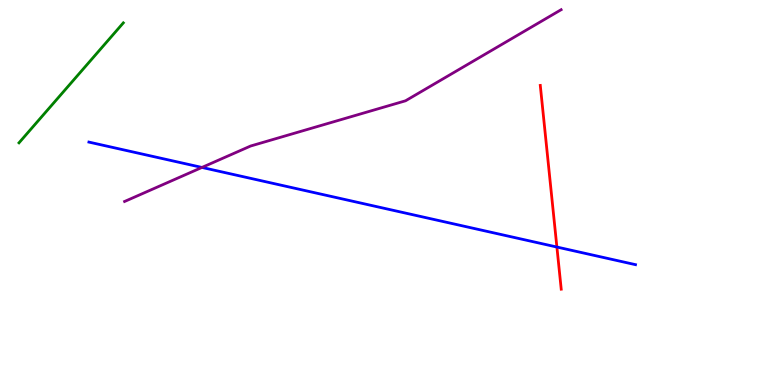[{'lines': ['blue', 'red'], 'intersections': [{'x': 7.19, 'y': 3.58}]}, {'lines': ['green', 'red'], 'intersections': []}, {'lines': ['purple', 'red'], 'intersections': []}, {'lines': ['blue', 'green'], 'intersections': []}, {'lines': ['blue', 'purple'], 'intersections': [{'x': 2.61, 'y': 5.65}]}, {'lines': ['green', 'purple'], 'intersections': []}]